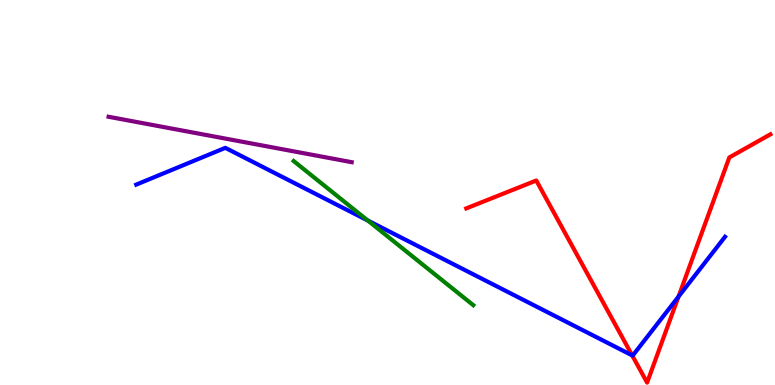[{'lines': ['blue', 'red'], 'intersections': [{'x': 8.16, 'y': 0.769}, {'x': 8.75, 'y': 2.29}]}, {'lines': ['green', 'red'], 'intersections': []}, {'lines': ['purple', 'red'], 'intersections': []}, {'lines': ['blue', 'green'], 'intersections': [{'x': 4.75, 'y': 4.27}]}, {'lines': ['blue', 'purple'], 'intersections': []}, {'lines': ['green', 'purple'], 'intersections': []}]